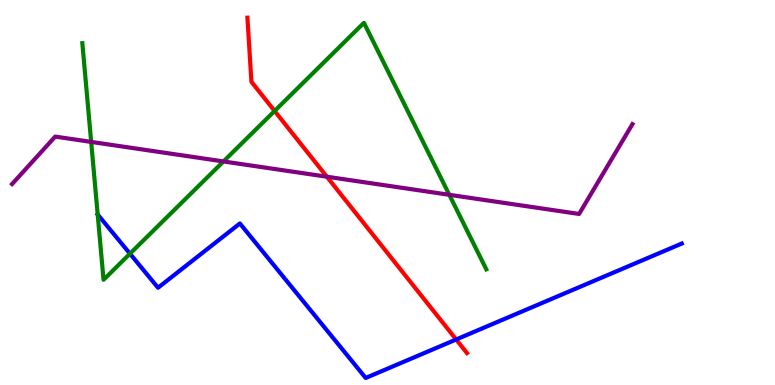[{'lines': ['blue', 'red'], 'intersections': [{'x': 5.89, 'y': 1.18}]}, {'lines': ['green', 'red'], 'intersections': [{'x': 3.54, 'y': 7.12}]}, {'lines': ['purple', 'red'], 'intersections': [{'x': 4.22, 'y': 5.41}]}, {'lines': ['blue', 'green'], 'intersections': [{'x': 1.26, 'y': 4.43}, {'x': 1.68, 'y': 3.41}]}, {'lines': ['blue', 'purple'], 'intersections': []}, {'lines': ['green', 'purple'], 'intersections': [{'x': 1.18, 'y': 6.31}, {'x': 2.88, 'y': 5.81}, {'x': 5.8, 'y': 4.94}]}]